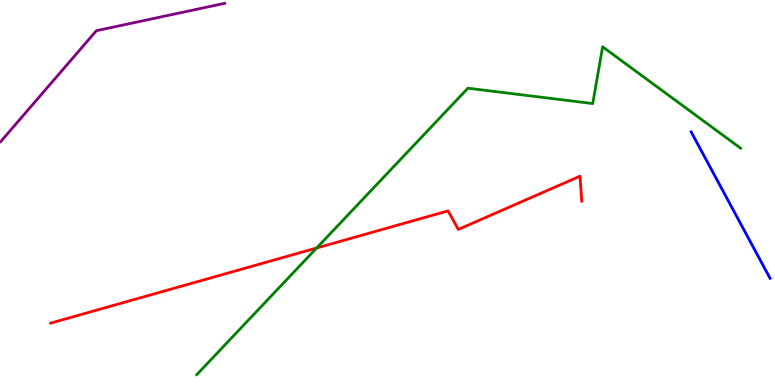[{'lines': ['blue', 'red'], 'intersections': []}, {'lines': ['green', 'red'], 'intersections': [{'x': 4.09, 'y': 3.56}]}, {'lines': ['purple', 'red'], 'intersections': []}, {'lines': ['blue', 'green'], 'intersections': []}, {'lines': ['blue', 'purple'], 'intersections': []}, {'lines': ['green', 'purple'], 'intersections': []}]